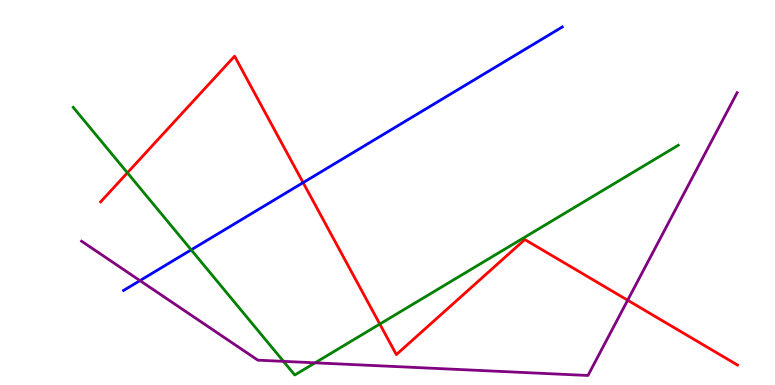[{'lines': ['blue', 'red'], 'intersections': [{'x': 3.91, 'y': 5.26}]}, {'lines': ['green', 'red'], 'intersections': [{'x': 1.64, 'y': 5.51}, {'x': 4.9, 'y': 1.58}]}, {'lines': ['purple', 'red'], 'intersections': [{'x': 8.1, 'y': 2.2}]}, {'lines': ['blue', 'green'], 'intersections': [{'x': 2.47, 'y': 3.51}]}, {'lines': ['blue', 'purple'], 'intersections': [{'x': 1.81, 'y': 2.71}]}, {'lines': ['green', 'purple'], 'intersections': [{'x': 3.66, 'y': 0.614}, {'x': 4.07, 'y': 0.576}]}]